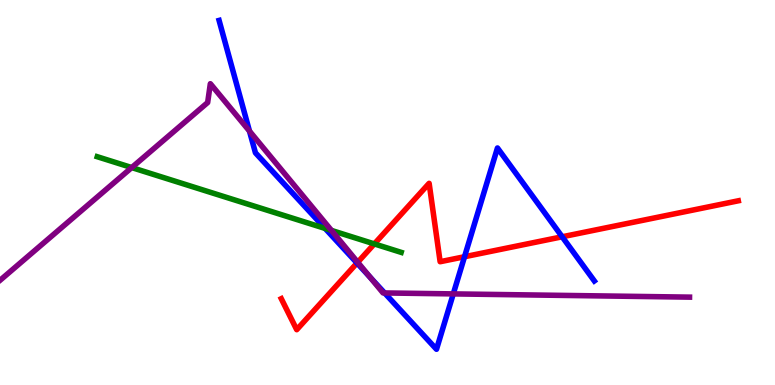[{'lines': ['blue', 'red'], 'intersections': [{'x': 4.61, 'y': 3.17}, {'x': 5.99, 'y': 3.33}, {'x': 7.25, 'y': 3.85}]}, {'lines': ['green', 'red'], 'intersections': [{'x': 4.83, 'y': 3.66}]}, {'lines': ['purple', 'red'], 'intersections': [{'x': 4.62, 'y': 3.19}]}, {'lines': ['blue', 'green'], 'intersections': [{'x': 4.19, 'y': 4.07}]}, {'lines': ['blue', 'purple'], 'intersections': [{'x': 3.22, 'y': 6.59}, {'x': 4.78, 'y': 2.8}, {'x': 4.96, 'y': 2.39}, {'x': 5.85, 'y': 2.37}]}, {'lines': ['green', 'purple'], 'intersections': [{'x': 1.7, 'y': 5.65}, {'x': 4.28, 'y': 4.02}]}]